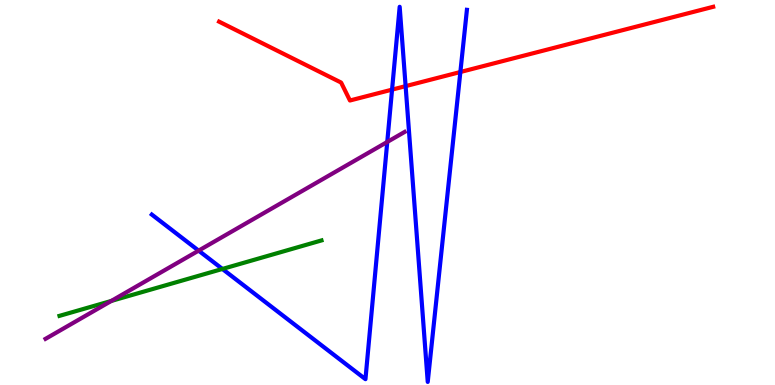[{'lines': ['blue', 'red'], 'intersections': [{'x': 5.06, 'y': 7.67}, {'x': 5.23, 'y': 7.76}, {'x': 5.94, 'y': 8.13}]}, {'lines': ['green', 'red'], 'intersections': []}, {'lines': ['purple', 'red'], 'intersections': []}, {'lines': ['blue', 'green'], 'intersections': [{'x': 2.87, 'y': 3.01}]}, {'lines': ['blue', 'purple'], 'intersections': [{'x': 2.56, 'y': 3.49}, {'x': 5.0, 'y': 6.31}]}, {'lines': ['green', 'purple'], 'intersections': [{'x': 1.44, 'y': 2.18}]}]